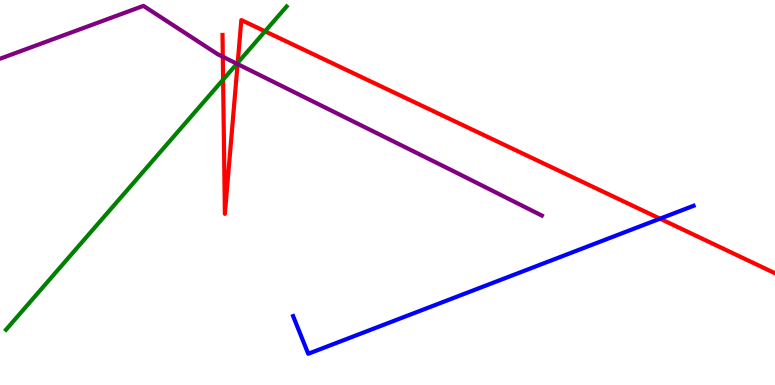[{'lines': ['blue', 'red'], 'intersections': [{'x': 8.52, 'y': 4.32}]}, {'lines': ['green', 'red'], 'intersections': [{'x': 2.88, 'y': 7.93}, {'x': 3.07, 'y': 8.37}, {'x': 3.42, 'y': 9.19}]}, {'lines': ['purple', 'red'], 'intersections': [{'x': 2.87, 'y': 8.53}, {'x': 3.07, 'y': 8.34}]}, {'lines': ['blue', 'green'], 'intersections': []}, {'lines': ['blue', 'purple'], 'intersections': []}, {'lines': ['green', 'purple'], 'intersections': [{'x': 3.06, 'y': 8.34}]}]